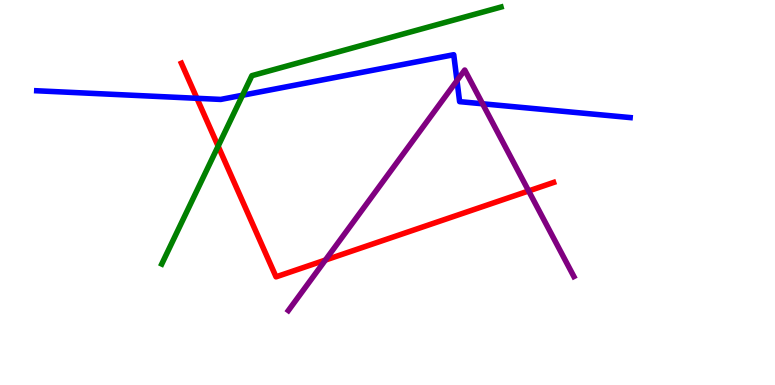[{'lines': ['blue', 'red'], 'intersections': [{'x': 2.54, 'y': 7.45}]}, {'lines': ['green', 'red'], 'intersections': [{'x': 2.81, 'y': 6.2}]}, {'lines': ['purple', 'red'], 'intersections': [{'x': 4.2, 'y': 3.24}, {'x': 6.82, 'y': 5.04}]}, {'lines': ['blue', 'green'], 'intersections': [{'x': 3.13, 'y': 7.53}]}, {'lines': ['blue', 'purple'], 'intersections': [{'x': 5.9, 'y': 7.91}, {'x': 6.23, 'y': 7.3}]}, {'lines': ['green', 'purple'], 'intersections': []}]